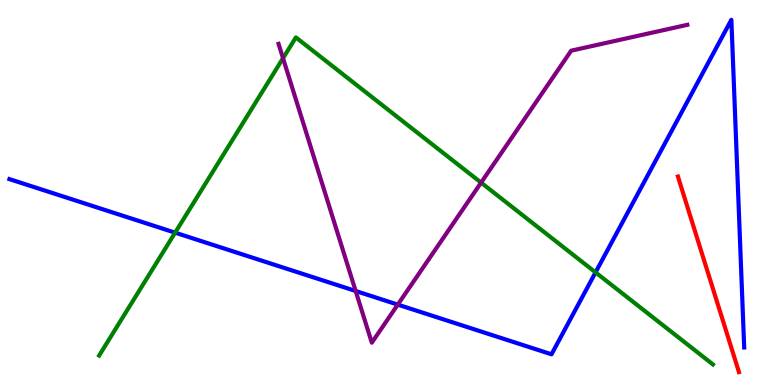[{'lines': ['blue', 'red'], 'intersections': []}, {'lines': ['green', 'red'], 'intersections': []}, {'lines': ['purple', 'red'], 'intersections': []}, {'lines': ['blue', 'green'], 'intersections': [{'x': 2.26, 'y': 3.96}, {'x': 7.68, 'y': 2.93}]}, {'lines': ['blue', 'purple'], 'intersections': [{'x': 4.59, 'y': 2.44}, {'x': 5.13, 'y': 2.09}]}, {'lines': ['green', 'purple'], 'intersections': [{'x': 3.65, 'y': 8.49}, {'x': 6.21, 'y': 5.26}]}]